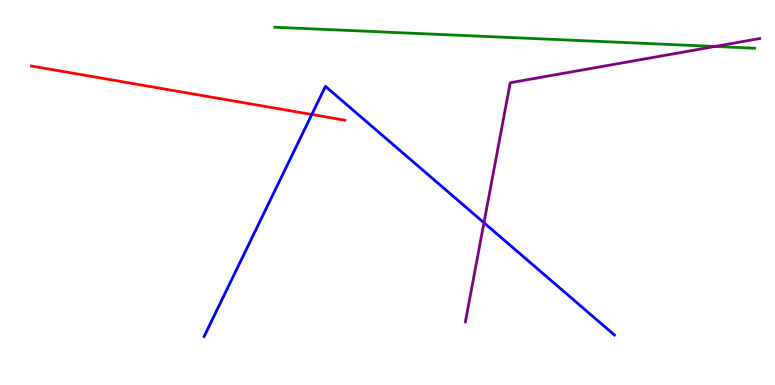[{'lines': ['blue', 'red'], 'intersections': [{'x': 4.02, 'y': 7.03}]}, {'lines': ['green', 'red'], 'intersections': []}, {'lines': ['purple', 'red'], 'intersections': []}, {'lines': ['blue', 'green'], 'intersections': []}, {'lines': ['blue', 'purple'], 'intersections': [{'x': 6.24, 'y': 4.21}]}, {'lines': ['green', 'purple'], 'intersections': [{'x': 9.23, 'y': 8.79}]}]